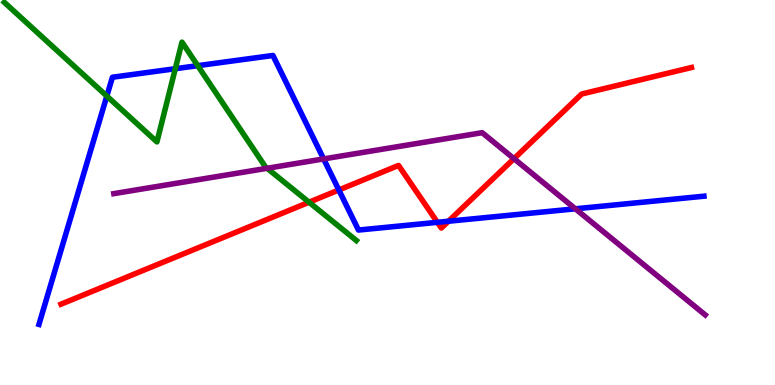[{'lines': ['blue', 'red'], 'intersections': [{'x': 4.37, 'y': 5.07}, {'x': 5.64, 'y': 4.23}, {'x': 5.79, 'y': 4.25}]}, {'lines': ['green', 'red'], 'intersections': [{'x': 3.99, 'y': 4.75}]}, {'lines': ['purple', 'red'], 'intersections': [{'x': 6.63, 'y': 5.88}]}, {'lines': ['blue', 'green'], 'intersections': [{'x': 1.38, 'y': 7.5}, {'x': 2.26, 'y': 8.22}, {'x': 2.55, 'y': 8.29}]}, {'lines': ['blue', 'purple'], 'intersections': [{'x': 4.18, 'y': 5.87}, {'x': 7.42, 'y': 4.58}]}, {'lines': ['green', 'purple'], 'intersections': [{'x': 3.45, 'y': 5.63}]}]